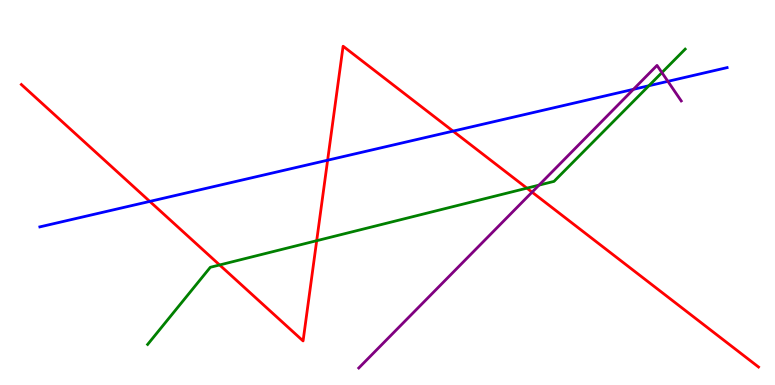[{'lines': ['blue', 'red'], 'intersections': [{'x': 1.93, 'y': 4.77}, {'x': 4.23, 'y': 5.84}, {'x': 5.85, 'y': 6.59}]}, {'lines': ['green', 'red'], 'intersections': [{'x': 2.83, 'y': 3.12}, {'x': 4.09, 'y': 3.75}, {'x': 6.8, 'y': 5.11}]}, {'lines': ['purple', 'red'], 'intersections': [{'x': 6.87, 'y': 5.01}]}, {'lines': ['blue', 'green'], 'intersections': [{'x': 8.37, 'y': 7.77}]}, {'lines': ['blue', 'purple'], 'intersections': [{'x': 8.17, 'y': 7.68}, {'x': 8.62, 'y': 7.89}]}, {'lines': ['green', 'purple'], 'intersections': [{'x': 6.96, 'y': 5.19}, {'x': 8.54, 'y': 8.11}]}]